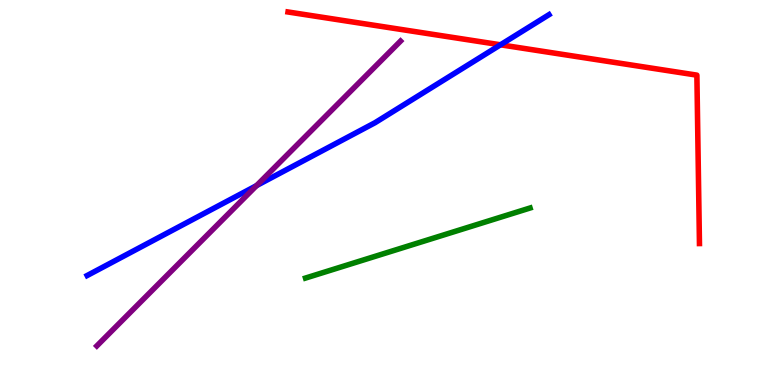[{'lines': ['blue', 'red'], 'intersections': [{'x': 6.46, 'y': 8.84}]}, {'lines': ['green', 'red'], 'intersections': []}, {'lines': ['purple', 'red'], 'intersections': []}, {'lines': ['blue', 'green'], 'intersections': []}, {'lines': ['blue', 'purple'], 'intersections': [{'x': 3.31, 'y': 5.18}]}, {'lines': ['green', 'purple'], 'intersections': []}]